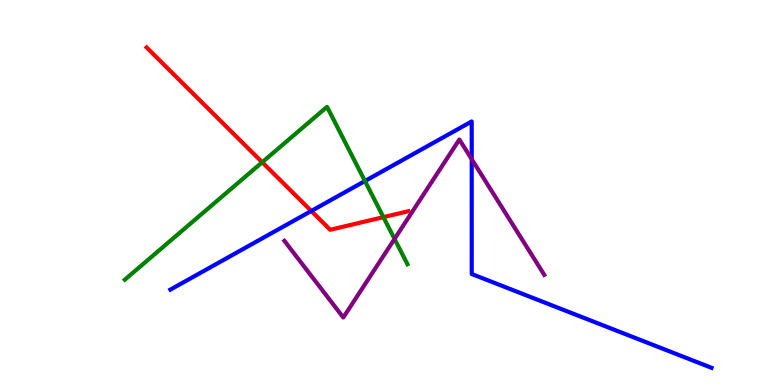[{'lines': ['blue', 'red'], 'intersections': [{'x': 4.02, 'y': 4.52}]}, {'lines': ['green', 'red'], 'intersections': [{'x': 3.38, 'y': 5.79}, {'x': 4.95, 'y': 4.36}]}, {'lines': ['purple', 'red'], 'intersections': []}, {'lines': ['blue', 'green'], 'intersections': [{'x': 4.71, 'y': 5.3}]}, {'lines': ['blue', 'purple'], 'intersections': [{'x': 6.09, 'y': 5.87}]}, {'lines': ['green', 'purple'], 'intersections': [{'x': 5.09, 'y': 3.79}]}]